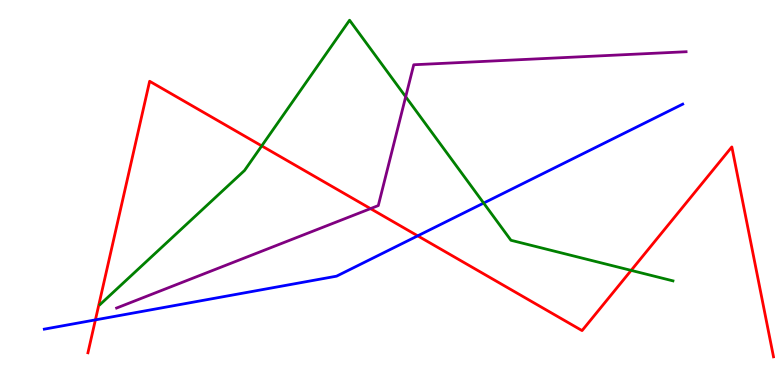[{'lines': ['blue', 'red'], 'intersections': [{'x': 1.23, 'y': 1.69}, {'x': 5.39, 'y': 3.87}]}, {'lines': ['green', 'red'], 'intersections': [{'x': 3.38, 'y': 6.21}, {'x': 8.14, 'y': 2.98}]}, {'lines': ['purple', 'red'], 'intersections': [{'x': 4.78, 'y': 4.58}]}, {'lines': ['blue', 'green'], 'intersections': [{'x': 6.24, 'y': 4.73}]}, {'lines': ['blue', 'purple'], 'intersections': []}, {'lines': ['green', 'purple'], 'intersections': [{'x': 5.23, 'y': 7.49}]}]